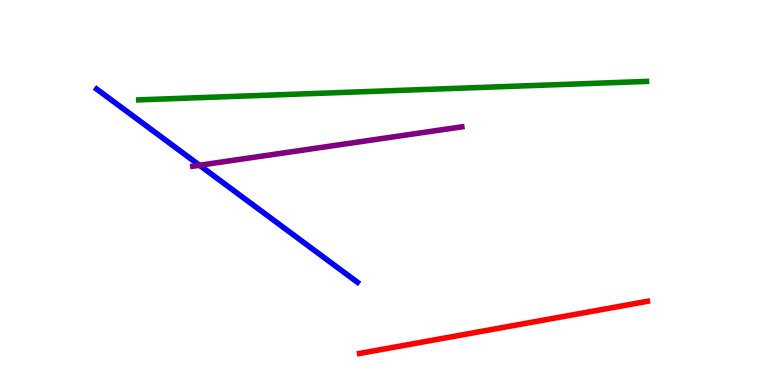[{'lines': ['blue', 'red'], 'intersections': []}, {'lines': ['green', 'red'], 'intersections': []}, {'lines': ['purple', 'red'], 'intersections': []}, {'lines': ['blue', 'green'], 'intersections': []}, {'lines': ['blue', 'purple'], 'intersections': [{'x': 2.57, 'y': 5.71}]}, {'lines': ['green', 'purple'], 'intersections': []}]